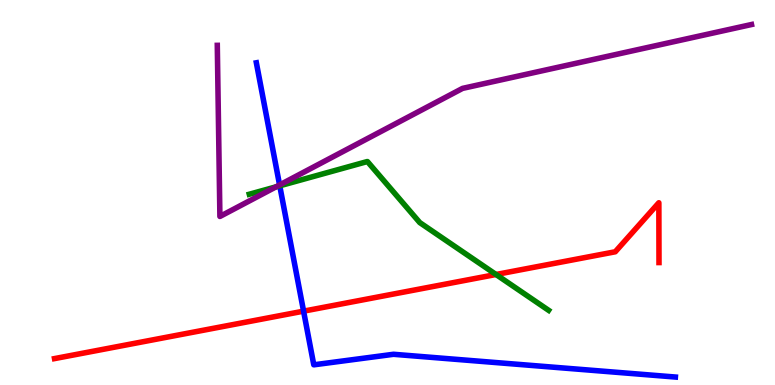[{'lines': ['blue', 'red'], 'intersections': [{'x': 3.92, 'y': 1.92}]}, {'lines': ['green', 'red'], 'intersections': [{'x': 6.4, 'y': 2.87}]}, {'lines': ['purple', 'red'], 'intersections': []}, {'lines': ['blue', 'green'], 'intersections': [{'x': 3.61, 'y': 5.17}]}, {'lines': ['blue', 'purple'], 'intersections': [{'x': 3.61, 'y': 5.2}]}, {'lines': ['green', 'purple'], 'intersections': [{'x': 3.56, 'y': 5.15}]}]